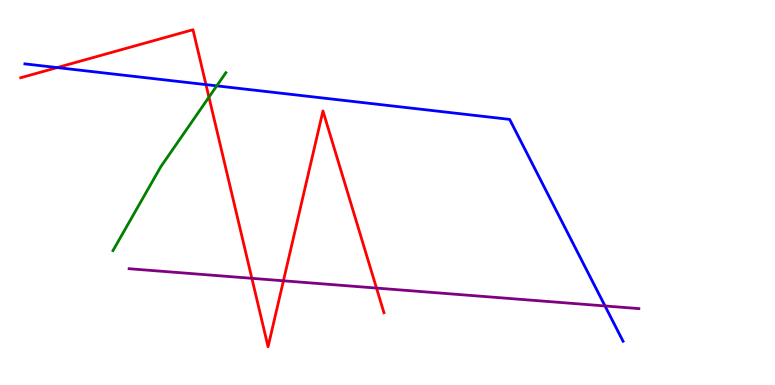[{'lines': ['blue', 'red'], 'intersections': [{'x': 0.738, 'y': 8.24}, {'x': 2.66, 'y': 7.8}]}, {'lines': ['green', 'red'], 'intersections': [{'x': 2.7, 'y': 7.48}]}, {'lines': ['purple', 'red'], 'intersections': [{'x': 3.25, 'y': 2.77}, {'x': 3.66, 'y': 2.71}, {'x': 4.86, 'y': 2.52}]}, {'lines': ['blue', 'green'], 'intersections': [{'x': 2.8, 'y': 7.77}]}, {'lines': ['blue', 'purple'], 'intersections': [{'x': 7.81, 'y': 2.05}]}, {'lines': ['green', 'purple'], 'intersections': []}]